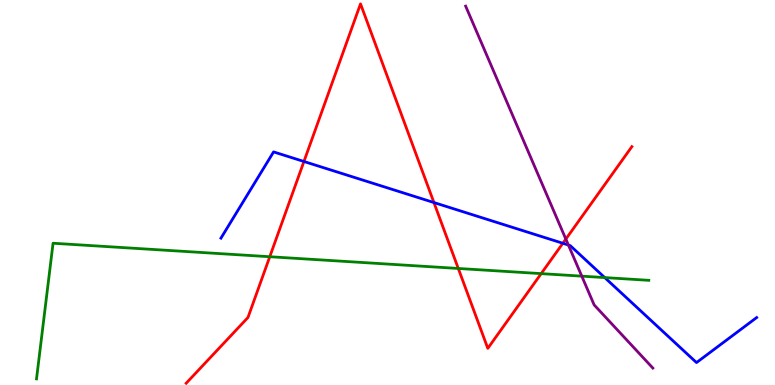[{'lines': ['blue', 'red'], 'intersections': [{'x': 3.92, 'y': 5.81}, {'x': 5.6, 'y': 4.74}, {'x': 7.26, 'y': 3.68}]}, {'lines': ['green', 'red'], 'intersections': [{'x': 3.48, 'y': 3.33}, {'x': 5.91, 'y': 3.03}, {'x': 6.98, 'y': 2.89}]}, {'lines': ['purple', 'red'], 'intersections': [{'x': 7.3, 'y': 3.79}]}, {'lines': ['blue', 'green'], 'intersections': [{'x': 7.8, 'y': 2.79}]}, {'lines': ['blue', 'purple'], 'intersections': [{'x': 7.33, 'y': 3.64}]}, {'lines': ['green', 'purple'], 'intersections': [{'x': 7.51, 'y': 2.83}]}]